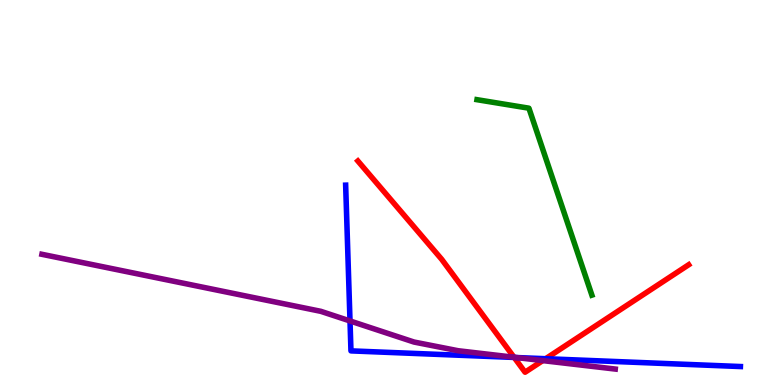[{'lines': ['blue', 'red'], 'intersections': [{'x': 6.63, 'y': 0.716}, {'x': 7.04, 'y': 0.683}]}, {'lines': ['green', 'red'], 'intersections': []}, {'lines': ['purple', 'red'], 'intersections': [{'x': 6.63, 'y': 0.721}, {'x': 7.0, 'y': 0.634}]}, {'lines': ['blue', 'green'], 'intersections': []}, {'lines': ['blue', 'purple'], 'intersections': [{'x': 4.52, 'y': 1.66}, {'x': 6.66, 'y': 0.713}]}, {'lines': ['green', 'purple'], 'intersections': []}]